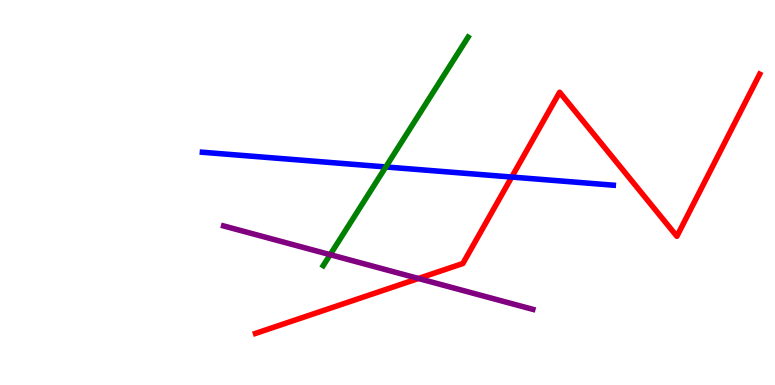[{'lines': ['blue', 'red'], 'intersections': [{'x': 6.6, 'y': 5.4}]}, {'lines': ['green', 'red'], 'intersections': []}, {'lines': ['purple', 'red'], 'intersections': [{'x': 5.4, 'y': 2.77}]}, {'lines': ['blue', 'green'], 'intersections': [{'x': 4.98, 'y': 5.66}]}, {'lines': ['blue', 'purple'], 'intersections': []}, {'lines': ['green', 'purple'], 'intersections': [{'x': 4.26, 'y': 3.39}]}]